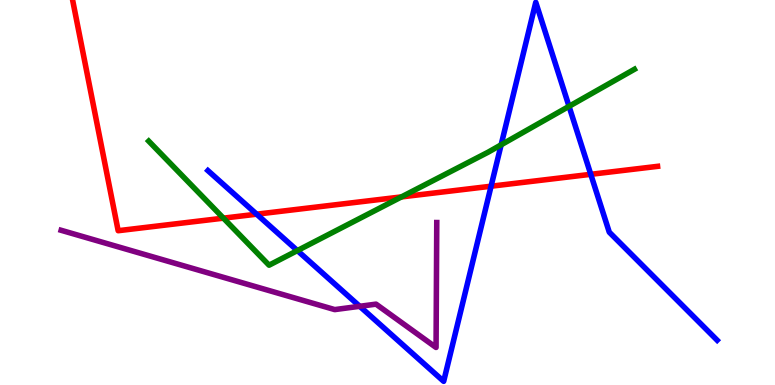[{'lines': ['blue', 'red'], 'intersections': [{'x': 3.31, 'y': 4.44}, {'x': 6.34, 'y': 5.16}, {'x': 7.62, 'y': 5.47}]}, {'lines': ['green', 'red'], 'intersections': [{'x': 2.88, 'y': 4.33}, {'x': 5.18, 'y': 4.89}]}, {'lines': ['purple', 'red'], 'intersections': []}, {'lines': ['blue', 'green'], 'intersections': [{'x': 3.84, 'y': 3.49}, {'x': 6.47, 'y': 6.24}, {'x': 7.34, 'y': 7.24}]}, {'lines': ['blue', 'purple'], 'intersections': [{'x': 4.64, 'y': 2.04}]}, {'lines': ['green', 'purple'], 'intersections': []}]